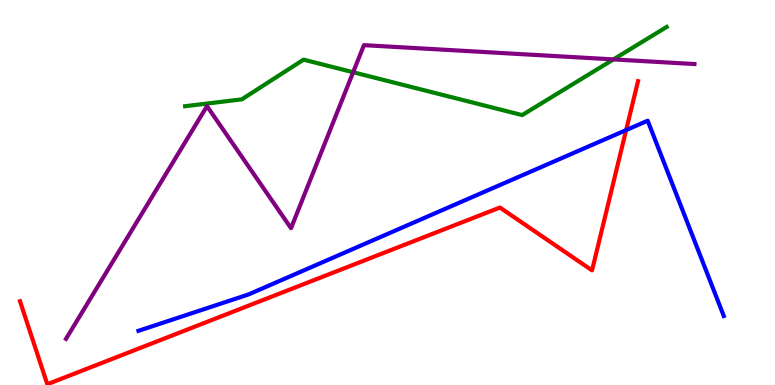[{'lines': ['blue', 'red'], 'intersections': [{'x': 8.08, 'y': 6.62}]}, {'lines': ['green', 'red'], 'intersections': []}, {'lines': ['purple', 'red'], 'intersections': []}, {'lines': ['blue', 'green'], 'intersections': []}, {'lines': ['blue', 'purple'], 'intersections': []}, {'lines': ['green', 'purple'], 'intersections': [{'x': 4.56, 'y': 8.12}, {'x': 7.92, 'y': 8.46}]}]